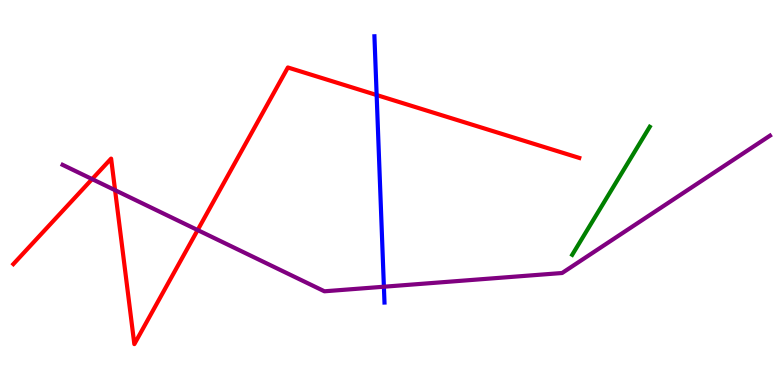[{'lines': ['blue', 'red'], 'intersections': [{'x': 4.86, 'y': 7.53}]}, {'lines': ['green', 'red'], 'intersections': []}, {'lines': ['purple', 'red'], 'intersections': [{'x': 1.19, 'y': 5.35}, {'x': 1.48, 'y': 5.06}, {'x': 2.55, 'y': 4.02}]}, {'lines': ['blue', 'green'], 'intersections': []}, {'lines': ['blue', 'purple'], 'intersections': [{'x': 4.95, 'y': 2.55}]}, {'lines': ['green', 'purple'], 'intersections': []}]